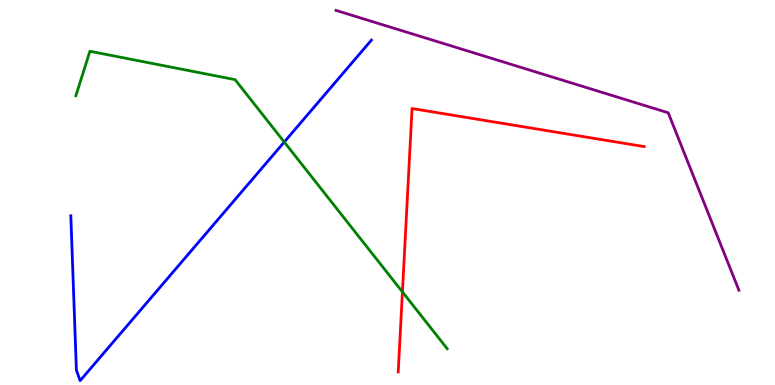[{'lines': ['blue', 'red'], 'intersections': []}, {'lines': ['green', 'red'], 'intersections': [{'x': 5.19, 'y': 2.42}]}, {'lines': ['purple', 'red'], 'intersections': []}, {'lines': ['blue', 'green'], 'intersections': [{'x': 3.67, 'y': 6.31}]}, {'lines': ['blue', 'purple'], 'intersections': []}, {'lines': ['green', 'purple'], 'intersections': []}]